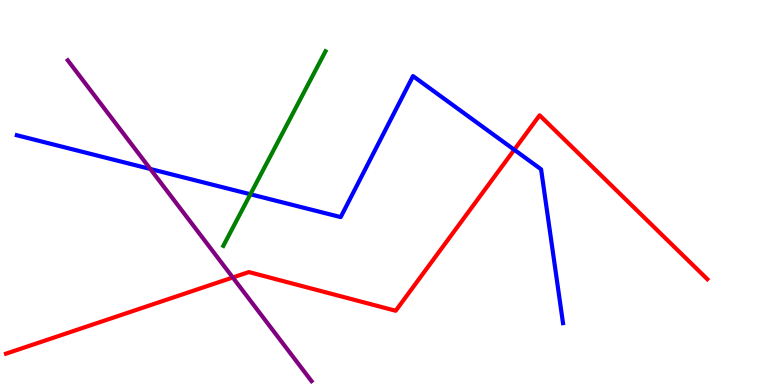[{'lines': ['blue', 'red'], 'intersections': [{'x': 6.64, 'y': 6.11}]}, {'lines': ['green', 'red'], 'intersections': []}, {'lines': ['purple', 'red'], 'intersections': [{'x': 3.0, 'y': 2.79}]}, {'lines': ['blue', 'green'], 'intersections': [{'x': 3.23, 'y': 4.95}]}, {'lines': ['blue', 'purple'], 'intersections': [{'x': 1.94, 'y': 5.61}]}, {'lines': ['green', 'purple'], 'intersections': []}]